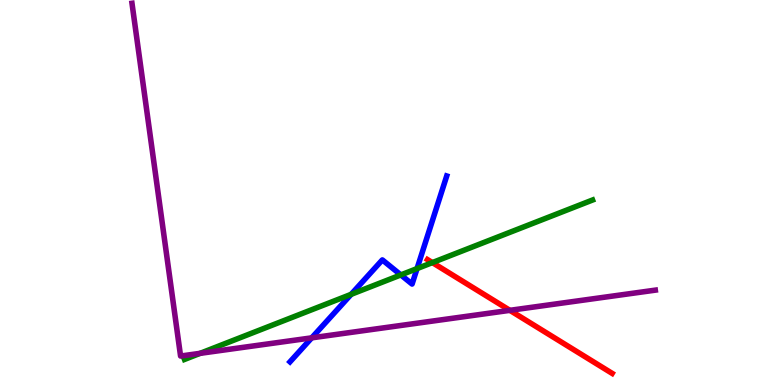[{'lines': ['blue', 'red'], 'intersections': []}, {'lines': ['green', 'red'], 'intersections': [{'x': 5.58, 'y': 3.18}]}, {'lines': ['purple', 'red'], 'intersections': [{'x': 6.58, 'y': 1.94}]}, {'lines': ['blue', 'green'], 'intersections': [{'x': 4.53, 'y': 2.35}, {'x': 5.17, 'y': 2.86}, {'x': 5.38, 'y': 3.02}]}, {'lines': ['blue', 'purple'], 'intersections': [{'x': 4.02, 'y': 1.22}]}, {'lines': ['green', 'purple'], 'intersections': [{'x': 2.58, 'y': 0.822}]}]